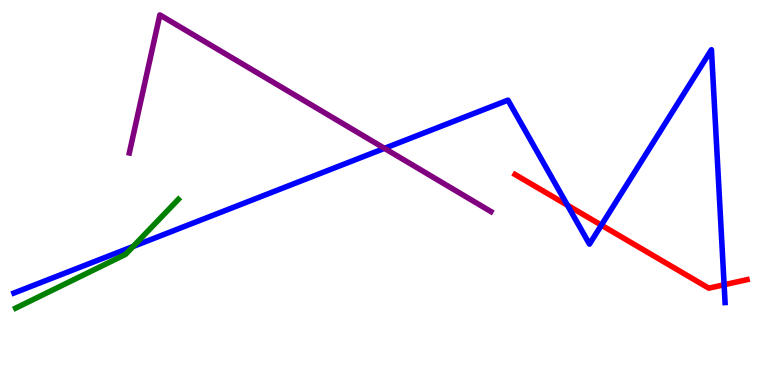[{'lines': ['blue', 'red'], 'intersections': [{'x': 7.32, 'y': 4.67}, {'x': 7.76, 'y': 4.15}, {'x': 9.34, 'y': 2.6}]}, {'lines': ['green', 'red'], 'intersections': []}, {'lines': ['purple', 'red'], 'intersections': []}, {'lines': ['blue', 'green'], 'intersections': [{'x': 1.72, 'y': 3.6}]}, {'lines': ['blue', 'purple'], 'intersections': [{'x': 4.96, 'y': 6.15}]}, {'lines': ['green', 'purple'], 'intersections': []}]